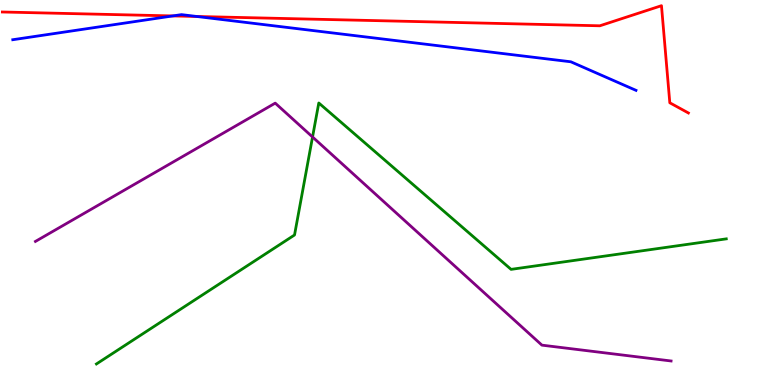[{'lines': ['blue', 'red'], 'intersections': [{'x': 2.23, 'y': 9.59}, {'x': 2.54, 'y': 9.57}]}, {'lines': ['green', 'red'], 'intersections': []}, {'lines': ['purple', 'red'], 'intersections': []}, {'lines': ['blue', 'green'], 'intersections': []}, {'lines': ['blue', 'purple'], 'intersections': []}, {'lines': ['green', 'purple'], 'intersections': [{'x': 4.03, 'y': 6.44}]}]